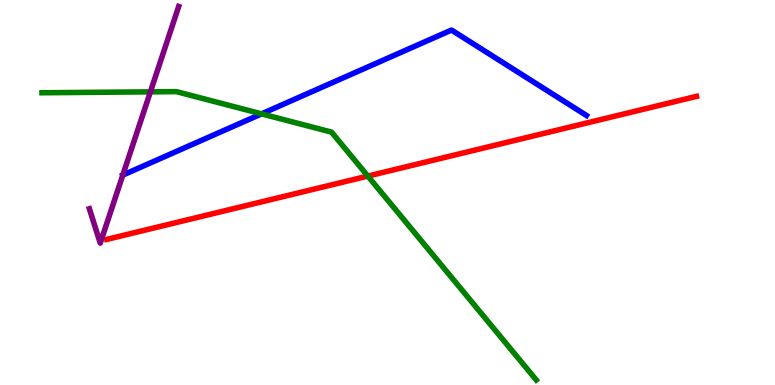[{'lines': ['blue', 'red'], 'intersections': []}, {'lines': ['green', 'red'], 'intersections': [{'x': 4.75, 'y': 5.43}]}, {'lines': ['purple', 'red'], 'intersections': []}, {'lines': ['blue', 'green'], 'intersections': [{'x': 3.37, 'y': 7.04}]}, {'lines': ['blue', 'purple'], 'intersections': [{'x': 1.58, 'y': 5.45}]}, {'lines': ['green', 'purple'], 'intersections': [{'x': 1.94, 'y': 7.61}]}]